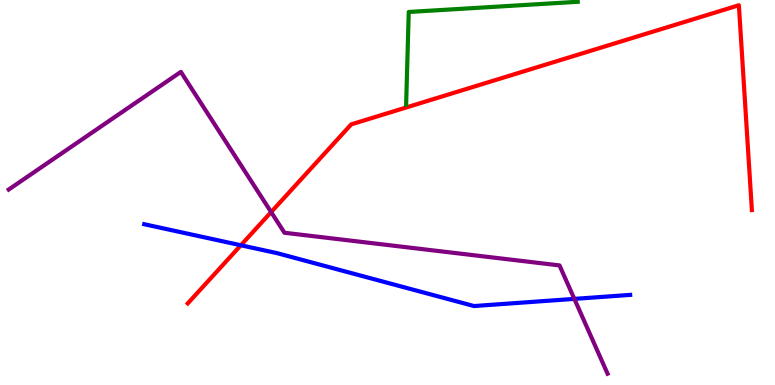[{'lines': ['blue', 'red'], 'intersections': [{'x': 3.11, 'y': 3.63}]}, {'lines': ['green', 'red'], 'intersections': []}, {'lines': ['purple', 'red'], 'intersections': [{'x': 3.5, 'y': 4.49}]}, {'lines': ['blue', 'green'], 'intersections': []}, {'lines': ['blue', 'purple'], 'intersections': [{'x': 7.41, 'y': 2.24}]}, {'lines': ['green', 'purple'], 'intersections': []}]